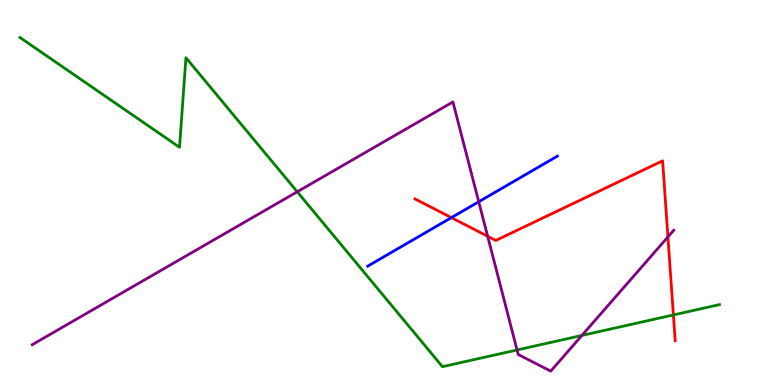[{'lines': ['blue', 'red'], 'intersections': [{'x': 5.82, 'y': 4.35}]}, {'lines': ['green', 'red'], 'intersections': [{'x': 8.69, 'y': 1.82}]}, {'lines': ['purple', 'red'], 'intersections': [{'x': 6.29, 'y': 3.86}, {'x': 8.62, 'y': 3.85}]}, {'lines': ['blue', 'green'], 'intersections': []}, {'lines': ['blue', 'purple'], 'intersections': [{'x': 6.18, 'y': 4.76}]}, {'lines': ['green', 'purple'], 'intersections': [{'x': 3.84, 'y': 5.02}, {'x': 6.67, 'y': 0.91}, {'x': 7.51, 'y': 1.29}]}]